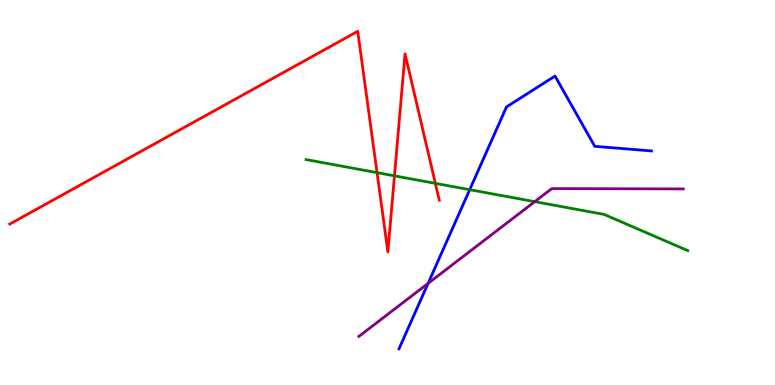[{'lines': ['blue', 'red'], 'intersections': []}, {'lines': ['green', 'red'], 'intersections': [{'x': 4.87, 'y': 5.52}, {'x': 5.09, 'y': 5.43}, {'x': 5.62, 'y': 5.24}]}, {'lines': ['purple', 'red'], 'intersections': []}, {'lines': ['blue', 'green'], 'intersections': [{'x': 6.06, 'y': 5.07}]}, {'lines': ['blue', 'purple'], 'intersections': [{'x': 5.52, 'y': 2.64}]}, {'lines': ['green', 'purple'], 'intersections': [{'x': 6.9, 'y': 4.76}]}]